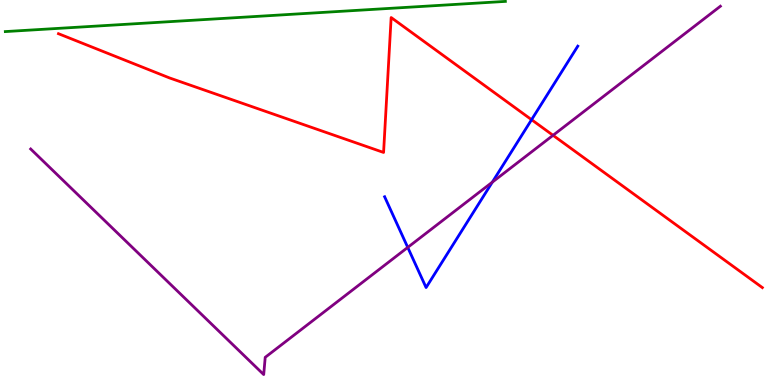[{'lines': ['blue', 'red'], 'intersections': [{'x': 6.86, 'y': 6.89}]}, {'lines': ['green', 'red'], 'intersections': []}, {'lines': ['purple', 'red'], 'intersections': [{'x': 7.14, 'y': 6.49}]}, {'lines': ['blue', 'green'], 'intersections': []}, {'lines': ['blue', 'purple'], 'intersections': [{'x': 5.26, 'y': 3.57}, {'x': 6.35, 'y': 5.27}]}, {'lines': ['green', 'purple'], 'intersections': []}]